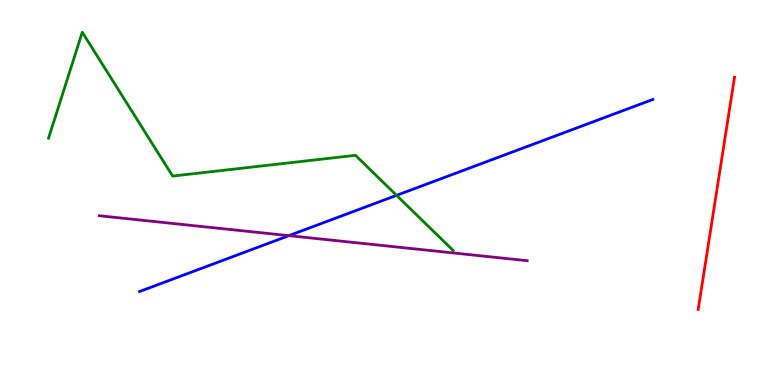[{'lines': ['blue', 'red'], 'intersections': []}, {'lines': ['green', 'red'], 'intersections': []}, {'lines': ['purple', 'red'], 'intersections': []}, {'lines': ['blue', 'green'], 'intersections': [{'x': 5.12, 'y': 4.93}]}, {'lines': ['blue', 'purple'], 'intersections': [{'x': 3.73, 'y': 3.88}]}, {'lines': ['green', 'purple'], 'intersections': []}]